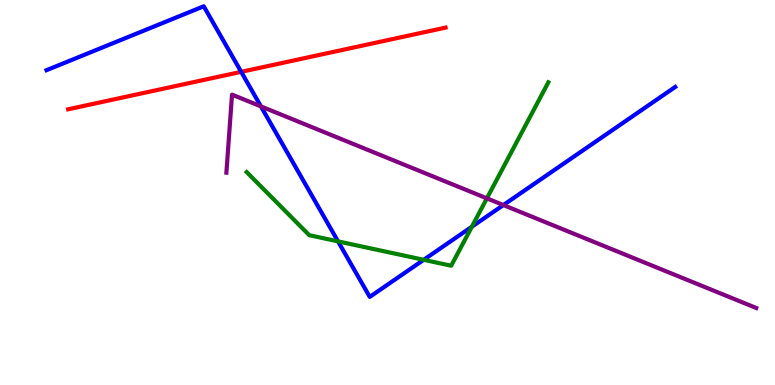[{'lines': ['blue', 'red'], 'intersections': [{'x': 3.11, 'y': 8.13}]}, {'lines': ['green', 'red'], 'intersections': []}, {'lines': ['purple', 'red'], 'intersections': []}, {'lines': ['blue', 'green'], 'intersections': [{'x': 4.36, 'y': 3.73}, {'x': 5.47, 'y': 3.25}, {'x': 6.09, 'y': 4.11}]}, {'lines': ['blue', 'purple'], 'intersections': [{'x': 3.37, 'y': 7.24}, {'x': 6.5, 'y': 4.67}]}, {'lines': ['green', 'purple'], 'intersections': [{'x': 6.28, 'y': 4.85}]}]